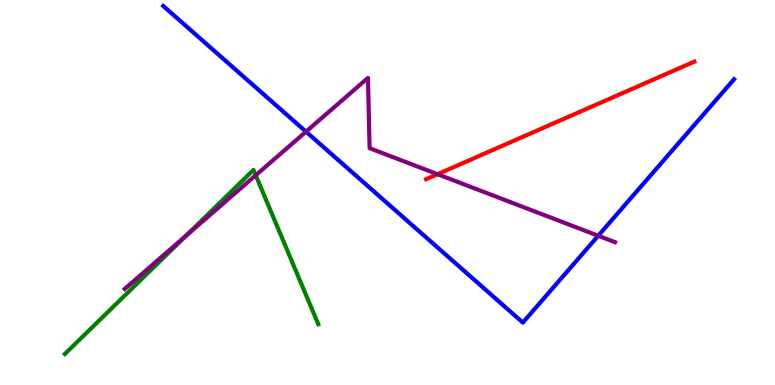[{'lines': ['blue', 'red'], 'intersections': []}, {'lines': ['green', 'red'], 'intersections': []}, {'lines': ['purple', 'red'], 'intersections': [{'x': 5.65, 'y': 5.48}]}, {'lines': ['blue', 'green'], 'intersections': []}, {'lines': ['blue', 'purple'], 'intersections': [{'x': 3.95, 'y': 6.58}, {'x': 7.72, 'y': 3.88}]}, {'lines': ['green', 'purple'], 'intersections': [{'x': 2.4, 'y': 3.88}, {'x': 3.3, 'y': 5.45}]}]